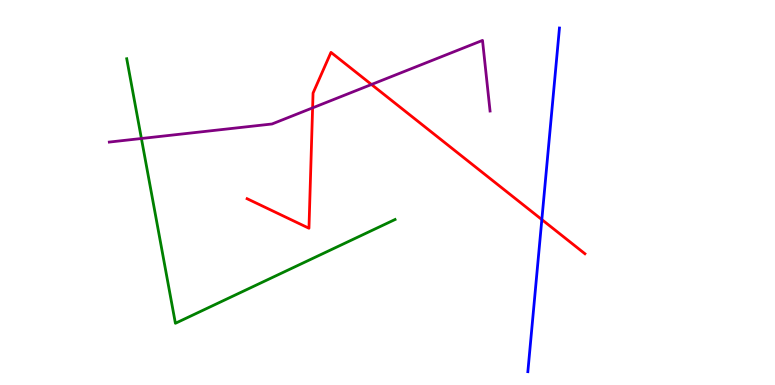[{'lines': ['blue', 'red'], 'intersections': [{'x': 6.99, 'y': 4.3}]}, {'lines': ['green', 'red'], 'intersections': []}, {'lines': ['purple', 'red'], 'intersections': [{'x': 4.03, 'y': 7.2}, {'x': 4.79, 'y': 7.81}]}, {'lines': ['blue', 'green'], 'intersections': []}, {'lines': ['blue', 'purple'], 'intersections': []}, {'lines': ['green', 'purple'], 'intersections': [{'x': 1.82, 'y': 6.4}]}]